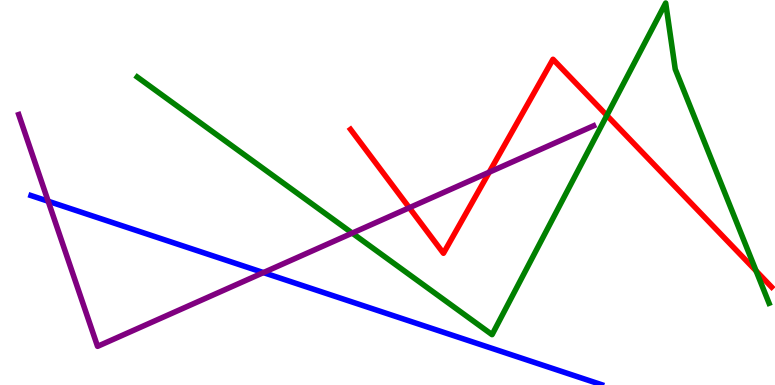[{'lines': ['blue', 'red'], 'intersections': []}, {'lines': ['green', 'red'], 'intersections': [{'x': 7.83, 'y': 7.0}, {'x': 9.76, 'y': 2.96}]}, {'lines': ['purple', 'red'], 'intersections': [{'x': 5.28, 'y': 4.6}, {'x': 6.31, 'y': 5.53}]}, {'lines': ['blue', 'green'], 'intersections': []}, {'lines': ['blue', 'purple'], 'intersections': [{'x': 0.622, 'y': 4.77}, {'x': 3.4, 'y': 2.92}]}, {'lines': ['green', 'purple'], 'intersections': [{'x': 4.54, 'y': 3.95}]}]